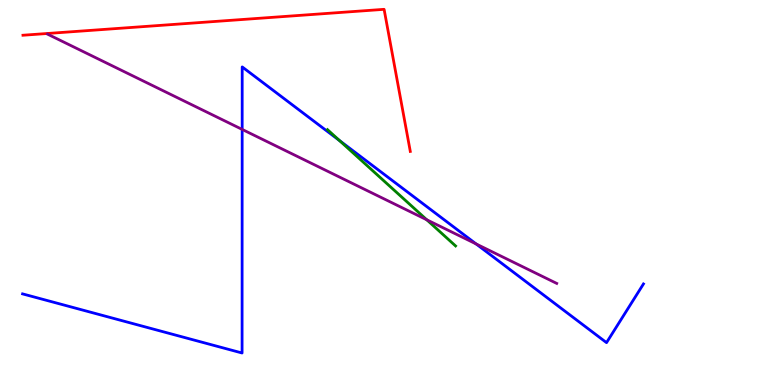[{'lines': ['blue', 'red'], 'intersections': []}, {'lines': ['green', 'red'], 'intersections': []}, {'lines': ['purple', 'red'], 'intersections': []}, {'lines': ['blue', 'green'], 'intersections': [{'x': 4.38, 'y': 6.35}]}, {'lines': ['blue', 'purple'], 'intersections': [{'x': 3.12, 'y': 6.64}, {'x': 6.14, 'y': 3.66}]}, {'lines': ['green', 'purple'], 'intersections': [{'x': 5.51, 'y': 4.29}]}]